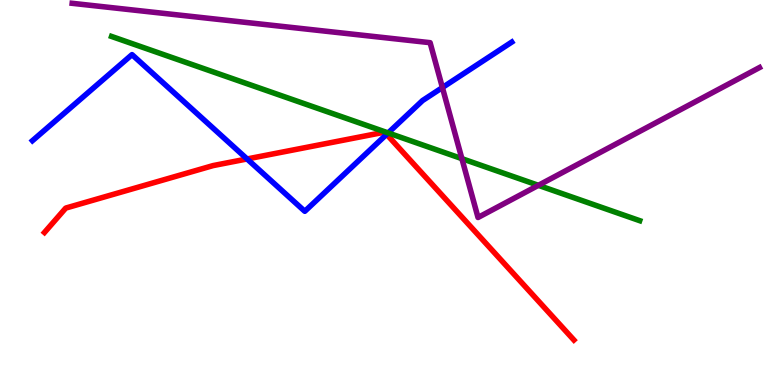[{'lines': ['blue', 'red'], 'intersections': [{'x': 3.19, 'y': 5.87}, {'x': 4.99, 'y': 6.51}]}, {'lines': ['green', 'red'], 'intersections': []}, {'lines': ['purple', 'red'], 'intersections': []}, {'lines': ['blue', 'green'], 'intersections': [{'x': 5.01, 'y': 6.55}]}, {'lines': ['blue', 'purple'], 'intersections': [{'x': 5.71, 'y': 7.73}]}, {'lines': ['green', 'purple'], 'intersections': [{'x': 5.96, 'y': 5.88}, {'x': 6.95, 'y': 5.19}]}]